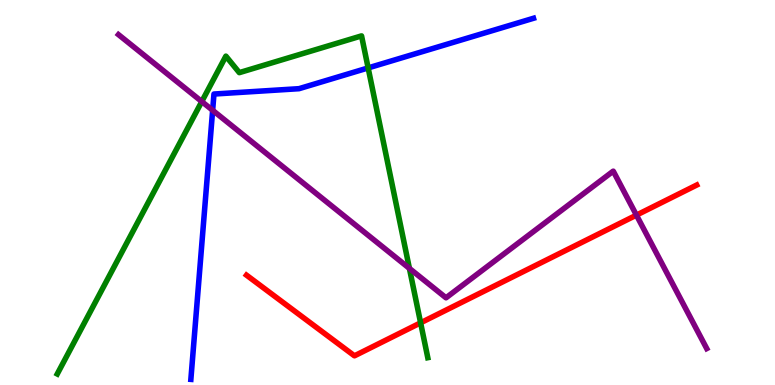[{'lines': ['blue', 'red'], 'intersections': []}, {'lines': ['green', 'red'], 'intersections': [{'x': 5.43, 'y': 1.62}]}, {'lines': ['purple', 'red'], 'intersections': [{'x': 8.21, 'y': 4.41}]}, {'lines': ['blue', 'green'], 'intersections': [{'x': 4.75, 'y': 8.24}]}, {'lines': ['blue', 'purple'], 'intersections': [{'x': 2.74, 'y': 7.14}]}, {'lines': ['green', 'purple'], 'intersections': [{'x': 2.6, 'y': 7.36}, {'x': 5.28, 'y': 3.03}]}]